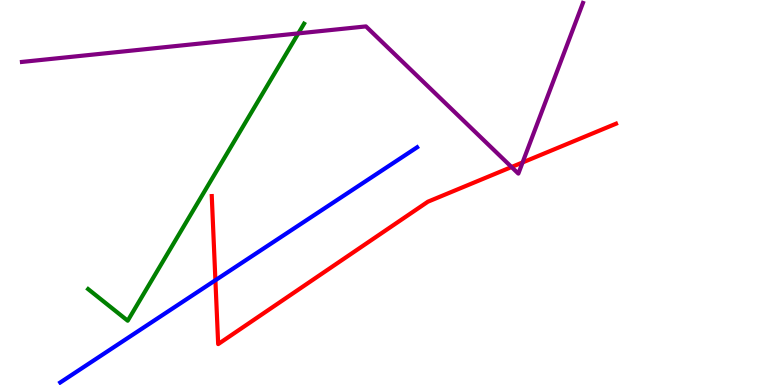[{'lines': ['blue', 'red'], 'intersections': [{'x': 2.78, 'y': 2.72}]}, {'lines': ['green', 'red'], 'intersections': []}, {'lines': ['purple', 'red'], 'intersections': [{'x': 6.6, 'y': 5.66}, {'x': 6.74, 'y': 5.78}]}, {'lines': ['blue', 'green'], 'intersections': []}, {'lines': ['blue', 'purple'], 'intersections': []}, {'lines': ['green', 'purple'], 'intersections': [{'x': 3.85, 'y': 9.13}]}]